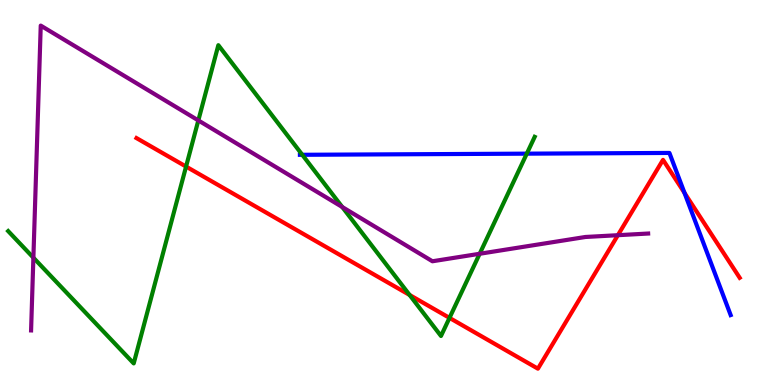[{'lines': ['blue', 'red'], 'intersections': [{'x': 8.83, 'y': 4.99}]}, {'lines': ['green', 'red'], 'intersections': [{'x': 2.4, 'y': 5.67}, {'x': 5.28, 'y': 2.34}, {'x': 5.8, 'y': 1.74}]}, {'lines': ['purple', 'red'], 'intersections': [{'x': 7.97, 'y': 3.89}]}, {'lines': ['blue', 'green'], 'intersections': [{'x': 3.9, 'y': 5.98}, {'x': 6.8, 'y': 6.01}]}, {'lines': ['blue', 'purple'], 'intersections': []}, {'lines': ['green', 'purple'], 'intersections': [{'x': 0.431, 'y': 3.31}, {'x': 2.56, 'y': 6.87}, {'x': 4.42, 'y': 4.62}, {'x': 6.19, 'y': 3.41}]}]